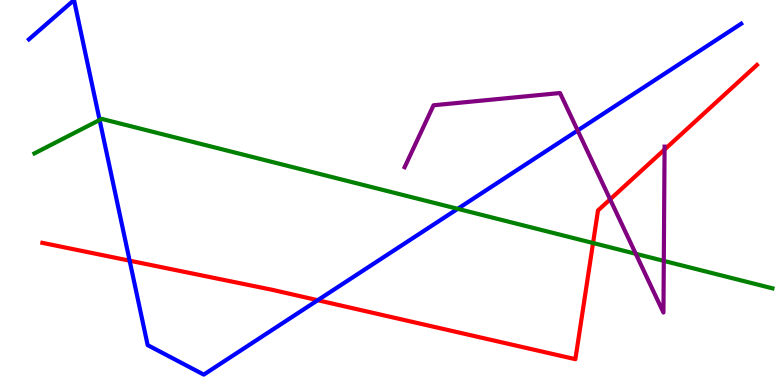[{'lines': ['blue', 'red'], 'intersections': [{'x': 1.67, 'y': 3.23}, {'x': 4.1, 'y': 2.2}]}, {'lines': ['green', 'red'], 'intersections': [{'x': 7.65, 'y': 3.69}]}, {'lines': ['purple', 'red'], 'intersections': [{'x': 7.87, 'y': 4.82}, {'x': 8.57, 'y': 6.12}]}, {'lines': ['blue', 'green'], 'intersections': [{'x': 1.29, 'y': 6.88}, {'x': 5.91, 'y': 4.58}]}, {'lines': ['blue', 'purple'], 'intersections': [{'x': 7.45, 'y': 6.61}]}, {'lines': ['green', 'purple'], 'intersections': [{'x': 8.2, 'y': 3.41}, {'x': 8.57, 'y': 3.22}]}]